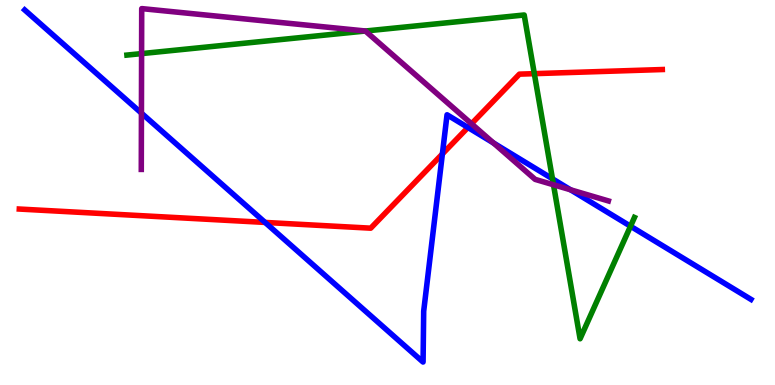[{'lines': ['blue', 'red'], 'intersections': [{'x': 3.42, 'y': 4.22}, {'x': 5.71, 'y': 6.0}, {'x': 6.04, 'y': 6.69}]}, {'lines': ['green', 'red'], 'intersections': [{'x': 6.89, 'y': 8.09}]}, {'lines': ['purple', 'red'], 'intersections': [{'x': 6.08, 'y': 6.79}]}, {'lines': ['blue', 'green'], 'intersections': [{'x': 7.13, 'y': 5.36}, {'x': 8.14, 'y': 4.12}]}, {'lines': ['blue', 'purple'], 'intersections': [{'x': 1.82, 'y': 7.06}, {'x': 6.37, 'y': 6.29}, {'x': 7.36, 'y': 5.07}]}, {'lines': ['green', 'purple'], 'intersections': [{'x': 1.83, 'y': 8.61}, {'x': 4.71, 'y': 9.19}, {'x': 7.14, 'y': 5.2}]}]